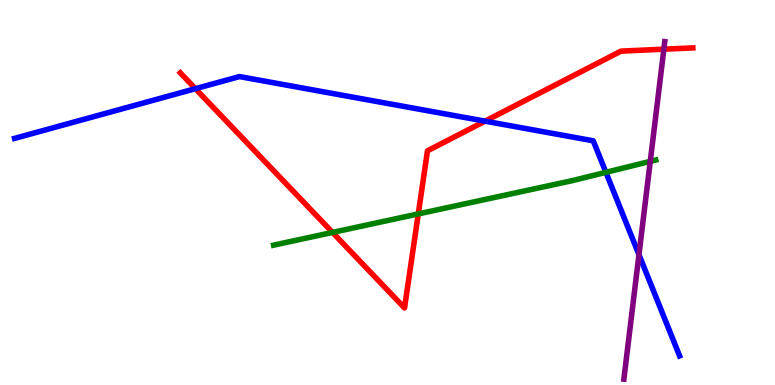[{'lines': ['blue', 'red'], 'intersections': [{'x': 2.52, 'y': 7.7}, {'x': 6.26, 'y': 6.85}]}, {'lines': ['green', 'red'], 'intersections': [{'x': 4.29, 'y': 3.96}, {'x': 5.4, 'y': 4.44}]}, {'lines': ['purple', 'red'], 'intersections': [{'x': 8.57, 'y': 8.72}]}, {'lines': ['blue', 'green'], 'intersections': [{'x': 7.82, 'y': 5.52}]}, {'lines': ['blue', 'purple'], 'intersections': [{'x': 8.24, 'y': 3.39}]}, {'lines': ['green', 'purple'], 'intersections': [{'x': 8.39, 'y': 5.81}]}]